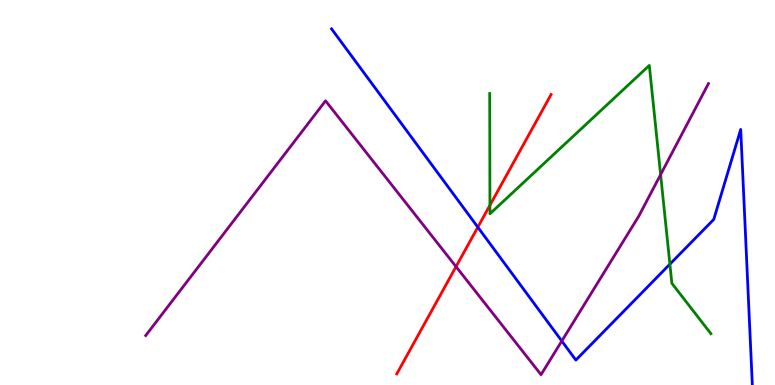[{'lines': ['blue', 'red'], 'intersections': [{'x': 6.17, 'y': 4.1}]}, {'lines': ['green', 'red'], 'intersections': [{'x': 6.32, 'y': 4.67}]}, {'lines': ['purple', 'red'], 'intersections': [{'x': 5.88, 'y': 3.07}]}, {'lines': ['blue', 'green'], 'intersections': [{'x': 8.64, 'y': 3.14}]}, {'lines': ['blue', 'purple'], 'intersections': [{'x': 7.25, 'y': 1.14}]}, {'lines': ['green', 'purple'], 'intersections': [{'x': 8.52, 'y': 5.46}]}]